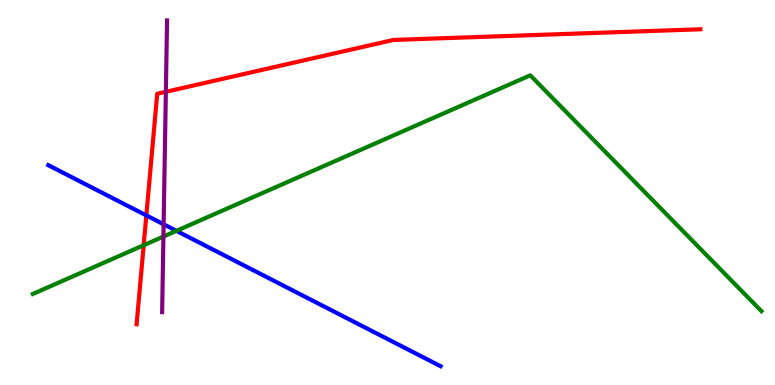[{'lines': ['blue', 'red'], 'intersections': [{'x': 1.89, 'y': 4.4}]}, {'lines': ['green', 'red'], 'intersections': [{'x': 1.85, 'y': 3.63}]}, {'lines': ['purple', 'red'], 'intersections': [{'x': 2.14, 'y': 7.62}]}, {'lines': ['blue', 'green'], 'intersections': [{'x': 2.28, 'y': 4.0}]}, {'lines': ['blue', 'purple'], 'intersections': [{'x': 2.11, 'y': 4.17}]}, {'lines': ['green', 'purple'], 'intersections': [{'x': 2.11, 'y': 3.86}]}]